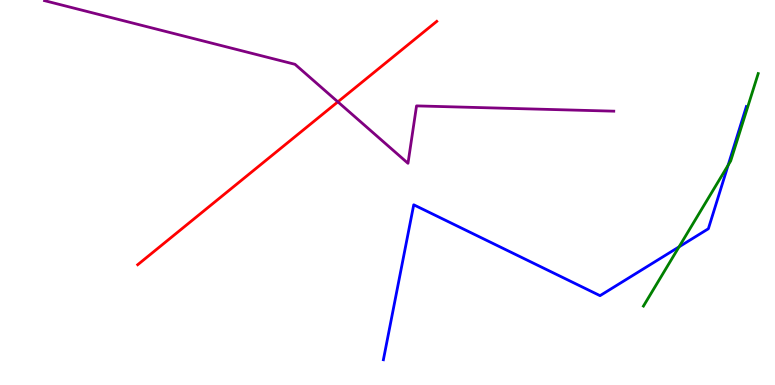[{'lines': ['blue', 'red'], 'intersections': []}, {'lines': ['green', 'red'], 'intersections': []}, {'lines': ['purple', 'red'], 'intersections': [{'x': 4.36, 'y': 7.35}]}, {'lines': ['blue', 'green'], 'intersections': [{'x': 8.76, 'y': 3.59}, {'x': 9.4, 'y': 5.71}]}, {'lines': ['blue', 'purple'], 'intersections': []}, {'lines': ['green', 'purple'], 'intersections': []}]